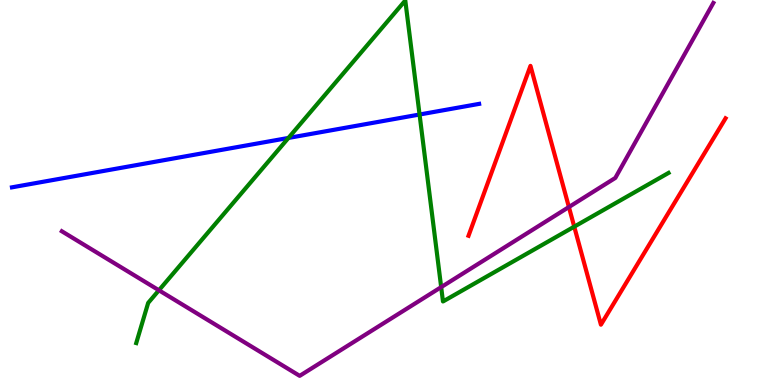[{'lines': ['blue', 'red'], 'intersections': []}, {'lines': ['green', 'red'], 'intersections': [{'x': 7.41, 'y': 4.11}]}, {'lines': ['purple', 'red'], 'intersections': [{'x': 7.34, 'y': 4.62}]}, {'lines': ['blue', 'green'], 'intersections': [{'x': 3.72, 'y': 6.42}, {'x': 5.41, 'y': 7.03}]}, {'lines': ['blue', 'purple'], 'intersections': []}, {'lines': ['green', 'purple'], 'intersections': [{'x': 2.05, 'y': 2.46}, {'x': 5.69, 'y': 2.54}]}]